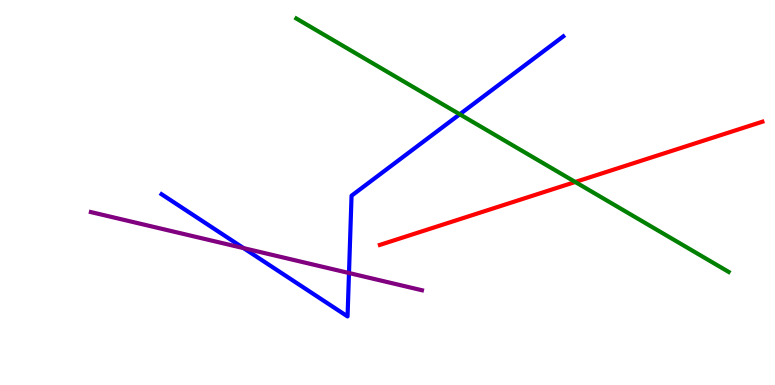[{'lines': ['blue', 'red'], 'intersections': []}, {'lines': ['green', 'red'], 'intersections': [{'x': 7.42, 'y': 5.27}]}, {'lines': ['purple', 'red'], 'intersections': []}, {'lines': ['blue', 'green'], 'intersections': [{'x': 5.93, 'y': 7.03}]}, {'lines': ['blue', 'purple'], 'intersections': [{'x': 3.14, 'y': 3.55}, {'x': 4.5, 'y': 2.91}]}, {'lines': ['green', 'purple'], 'intersections': []}]